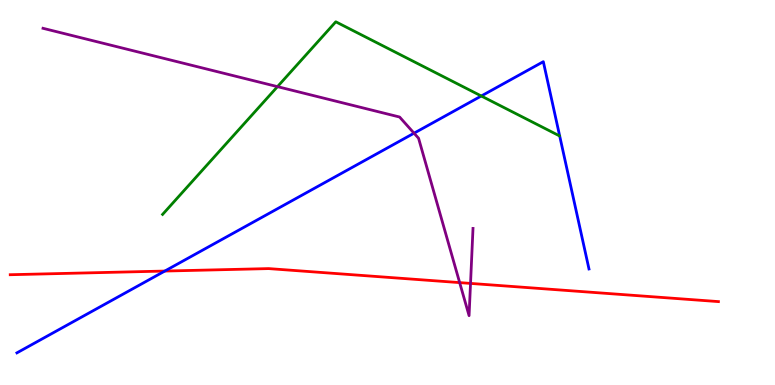[{'lines': ['blue', 'red'], 'intersections': [{'x': 2.13, 'y': 2.96}]}, {'lines': ['green', 'red'], 'intersections': []}, {'lines': ['purple', 'red'], 'intersections': [{'x': 5.93, 'y': 2.66}, {'x': 6.07, 'y': 2.64}]}, {'lines': ['blue', 'green'], 'intersections': [{'x': 6.21, 'y': 7.51}]}, {'lines': ['blue', 'purple'], 'intersections': [{'x': 5.34, 'y': 6.54}]}, {'lines': ['green', 'purple'], 'intersections': [{'x': 3.58, 'y': 7.75}]}]